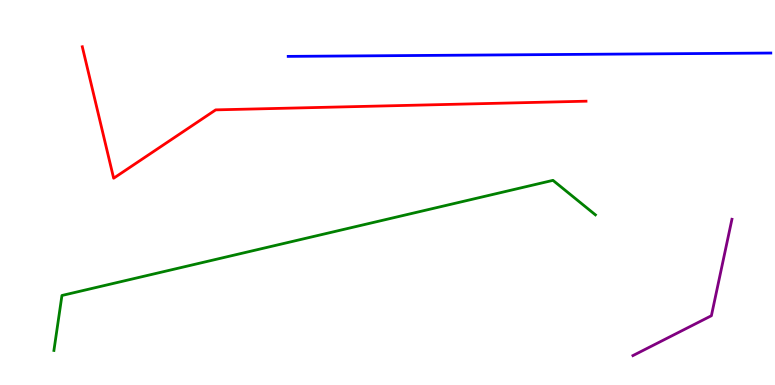[{'lines': ['blue', 'red'], 'intersections': []}, {'lines': ['green', 'red'], 'intersections': []}, {'lines': ['purple', 'red'], 'intersections': []}, {'lines': ['blue', 'green'], 'intersections': []}, {'lines': ['blue', 'purple'], 'intersections': []}, {'lines': ['green', 'purple'], 'intersections': []}]